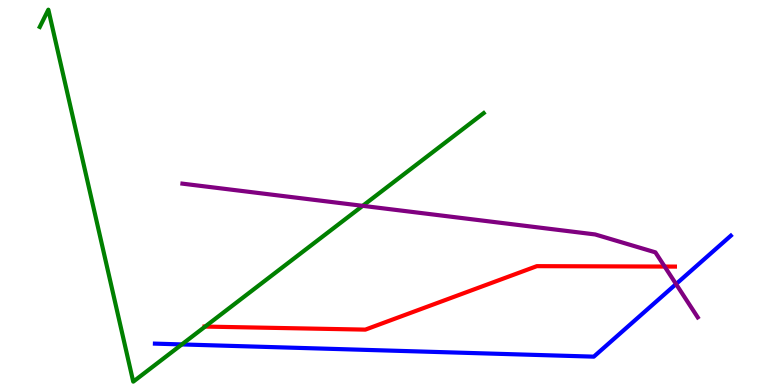[{'lines': ['blue', 'red'], 'intersections': []}, {'lines': ['green', 'red'], 'intersections': [{'x': 2.65, 'y': 1.52}]}, {'lines': ['purple', 'red'], 'intersections': [{'x': 8.58, 'y': 3.08}]}, {'lines': ['blue', 'green'], 'intersections': [{'x': 2.35, 'y': 1.05}]}, {'lines': ['blue', 'purple'], 'intersections': [{'x': 8.72, 'y': 2.62}]}, {'lines': ['green', 'purple'], 'intersections': [{'x': 4.68, 'y': 4.65}]}]